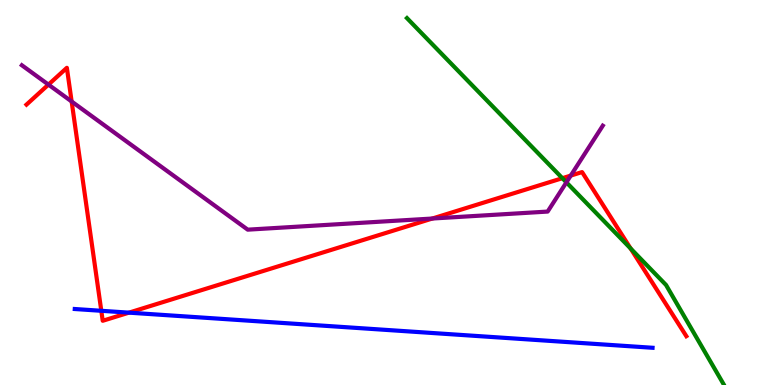[{'lines': ['blue', 'red'], 'intersections': [{'x': 1.31, 'y': 1.93}, {'x': 1.66, 'y': 1.88}]}, {'lines': ['green', 'red'], 'intersections': [{'x': 7.26, 'y': 5.37}, {'x': 8.14, 'y': 3.55}]}, {'lines': ['purple', 'red'], 'intersections': [{'x': 0.625, 'y': 7.8}, {'x': 0.924, 'y': 7.36}, {'x': 5.58, 'y': 4.32}, {'x': 7.36, 'y': 5.44}]}, {'lines': ['blue', 'green'], 'intersections': []}, {'lines': ['blue', 'purple'], 'intersections': []}, {'lines': ['green', 'purple'], 'intersections': [{'x': 7.31, 'y': 5.26}]}]